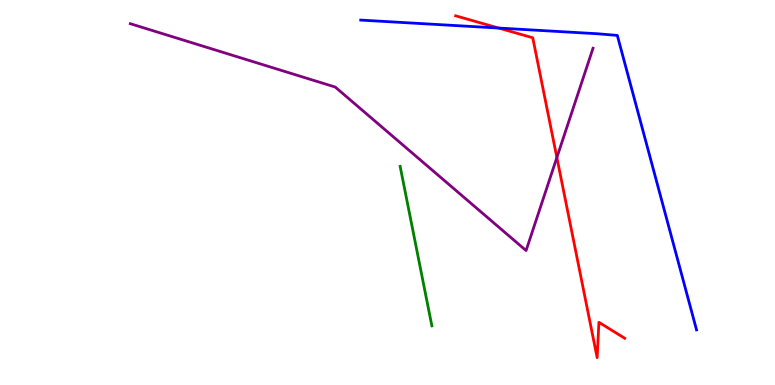[{'lines': ['blue', 'red'], 'intersections': [{'x': 6.43, 'y': 9.27}]}, {'lines': ['green', 'red'], 'intersections': []}, {'lines': ['purple', 'red'], 'intersections': [{'x': 7.19, 'y': 5.91}]}, {'lines': ['blue', 'green'], 'intersections': []}, {'lines': ['blue', 'purple'], 'intersections': []}, {'lines': ['green', 'purple'], 'intersections': []}]